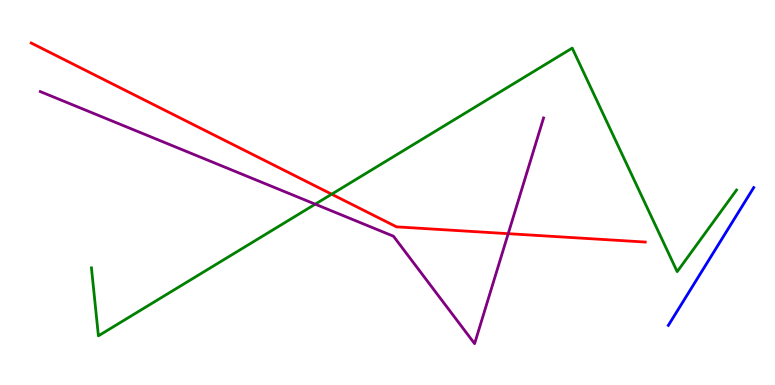[{'lines': ['blue', 'red'], 'intersections': []}, {'lines': ['green', 'red'], 'intersections': [{'x': 4.28, 'y': 4.96}]}, {'lines': ['purple', 'red'], 'intersections': [{'x': 6.56, 'y': 3.93}]}, {'lines': ['blue', 'green'], 'intersections': []}, {'lines': ['blue', 'purple'], 'intersections': []}, {'lines': ['green', 'purple'], 'intersections': [{'x': 4.07, 'y': 4.7}]}]